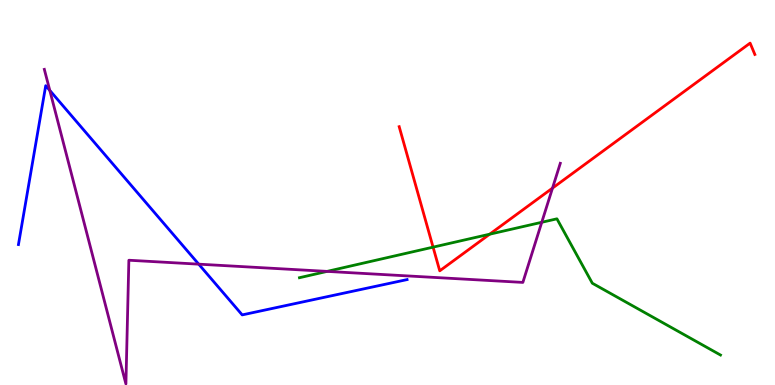[{'lines': ['blue', 'red'], 'intersections': []}, {'lines': ['green', 'red'], 'intersections': [{'x': 5.59, 'y': 3.58}, {'x': 6.32, 'y': 3.92}]}, {'lines': ['purple', 'red'], 'intersections': [{'x': 7.13, 'y': 5.11}]}, {'lines': ['blue', 'green'], 'intersections': []}, {'lines': ['blue', 'purple'], 'intersections': [{'x': 0.642, 'y': 7.65}, {'x': 2.56, 'y': 3.14}]}, {'lines': ['green', 'purple'], 'intersections': [{'x': 4.22, 'y': 2.95}, {'x': 6.99, 'y': 4.23}]}]